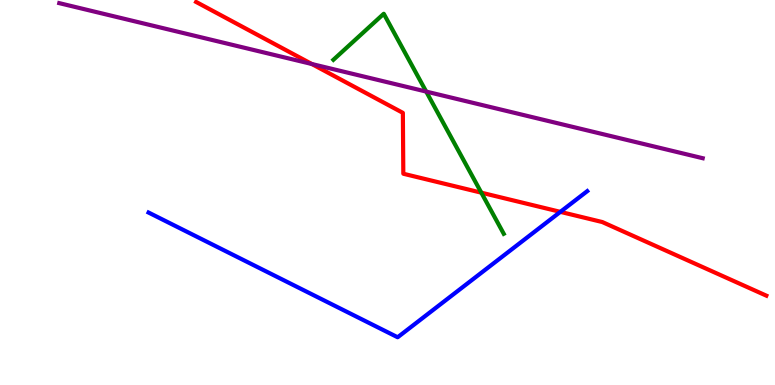[{'lines': ['blue', 'red'], 'intersections': [{'x': 7.23, 'y': 4.5}]}, {'lines': ['green', 'red'], 'intersections': [{'x': 6.21, 'y': 5.0}]}, {'lines': ['purple', 'red'], 'intersections': [{'x': 4.02, 'y': 8.34}]}, {'lines': ['blue', 'green'], 'intersections': []}, {'lines': ['blue', 'purple'], 'intersections': []}, {'lines': ['green', 'purple'], 'intersections': [{'x': 5.5, 'y': 7.62}]}]